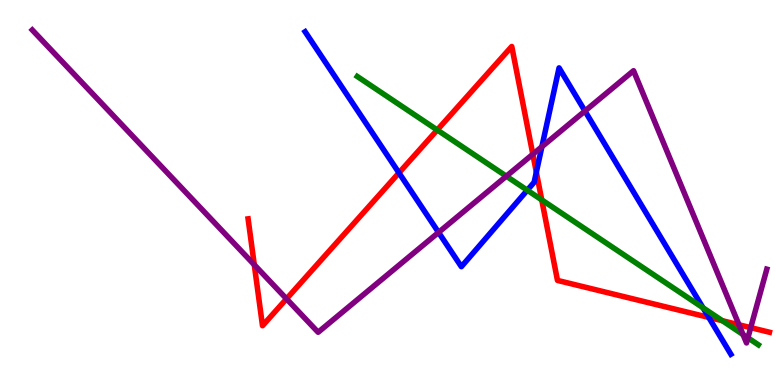[{'lines': ['blue', 'red'], 'intersections': [{'x': 5.15, 'y': 5.51}, {'x': 6.92, 'y': 5.53}, {'x': 9.15, 'y': 1.76}]}, {'lines': ['green', 'red'], 'intersections': [{'x': 5.64, 'y': 6.62}, {'x': 6.99, 'y': 4.81}, {'x': 9.32, 'y': 1.67}]}, {'lines': ['purple', 'red'], 'intersections': [{'x': 3.28, 'y': 3.12}, {'x': 3.7, 'y': 2.24}, {'x': 6.88, 'y': 5.99}, {'x': 9.54, 'y': 1.56}, {'x': 9.69, 'y': 1.49}]}, {'lines': ['blue', 'green'], 'intersections': [{'x': 6.8, 'y': 5.06}, {'x': 9.07, 'y': 2.01}]}, {'lines': ['blue', 'purple'], 'intersections': [{'x': 5.66, 'y': 3.96}, {'x': 6.99, 'y': 6.19}, {'x': 7.55, 'y': 7.12}]}, {'lines': ['green', 'purple'], 'intersections': [{'x': 6.53, 'y': 5.42}, {'x': 9.59, 'y': 1.31}, {'x': 9.65, 'y': 1.23}]}]